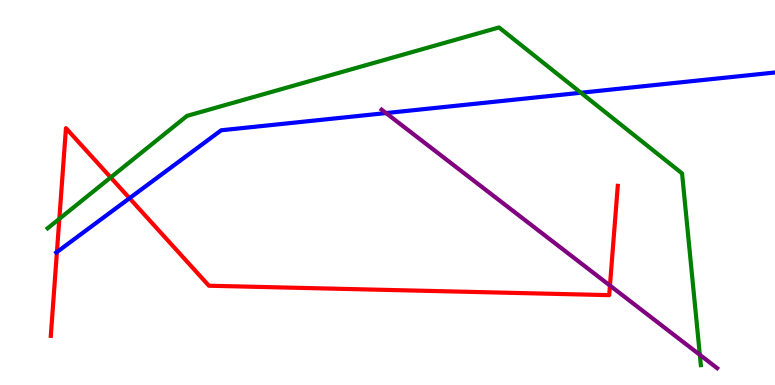[{'lines': ['blue', 'red'], 'intersections': [{'x': 0.734, 'y': 3.45}, {'x': 1.67, 'y': 4.85}]}, {'lines': ['green', 'red'], 'intersections': [{'x': 0.766, 'y': 4.32}, {'x': 1.43, 'y': 5.39}]}, {'lines': ['purple', 'red'], 'intersections': [{'x': 7.87, 'y': 2.58}]}, {'lines': ['blue', 'green'], 'intersections': [{'x': 7.5, 'y': 7.59}]}, {'lines': ['blue', 'purple'], 'intersections': [{'x': 4.98, 'y': 7.06}]}, {'lines': ['green', 'purple'], 'intersections': [{'x': 9.03, 'y': 0.784}]}]